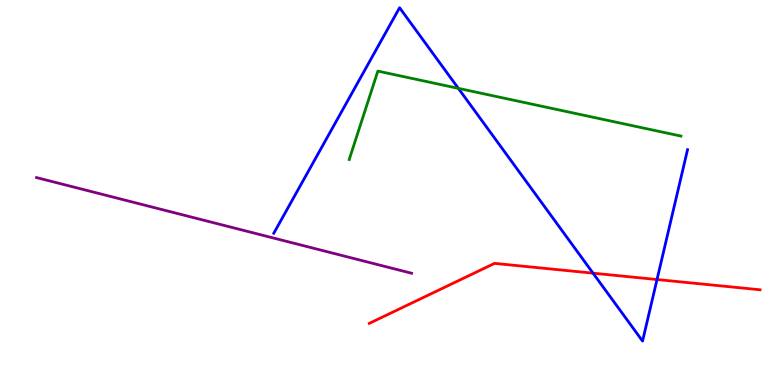[{'lines': ['blue', 'red'], 'intersections': [{'x': 7.65, 'y': 2.9}, {'x': 8.48, 'y': 2.74}]}, {'lines': ['green', 'red'], 'intersections': []}, {'lines': ['purple', 'red'], 'intersections': []}, {'lines': ['blue', 'green'], 'intersections': [{'x': 5.91, 'y': 7.7}]}, {'lines': ['blue', 'purple'], 'intersections': []}, {'lines': ['green', 'purple'], 'intersections': []}]